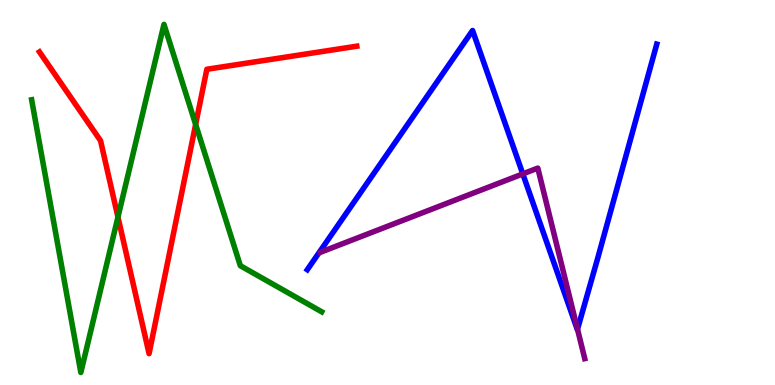[{'lines': ['blue', 'red'], 'intersections': []}, {'lines': ['green', 'red'], 'intersections': [{'x': 1.52, 'y': 4.36}, {'x': 2.52, 'y': 6.77}]}, {'lines': ['purple', 'red'], 'intersections': []}, {'lines': ['blue', 'green'], 'intersections': []}, {'lines': ['blue', 'purple'], 'intersections': [{'x': 6.75, 'y': 5.48}, {'x': 7.45, 'y': 1.45}]}, {'lines': ['green', 'purple'], 'intersections': []}]